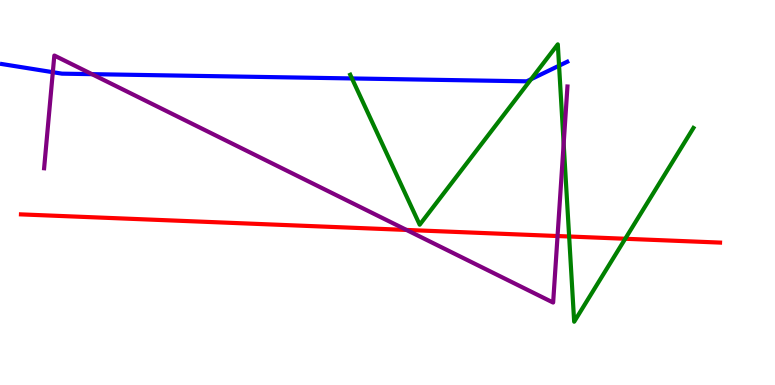[{'lines': ['blue', 'red'], 'intersections': []}, {'lines': ['green', 'red'], 'intersections': [{'x': 7.34, 'y': 3.86}, {'x': 8.07, 'y': 3.8}]}, {'lines': ['purple', 'red'], 'intersections': [{'x': 5.25, 'y': 4.03}, {'x': 7.19, 'y': 3.87}]}, {'lines': ['blue', 'green'], 'intersections': [{'x': 4.54, 'y': 7.96}, {'x': 6.85, 'y': 7.94}, {'x': 7.21, 'y': 8.29}]}, {'lines': ['blue', 'purple'], 'intersections': [{'x': 0.682, 'y': 8.12}, {'x': 1.19, 'y': 8.07}]}, {'lines': ['green', 'purple'], 'intersections': [{'x': 7.27, 'y': 6.27}]}]